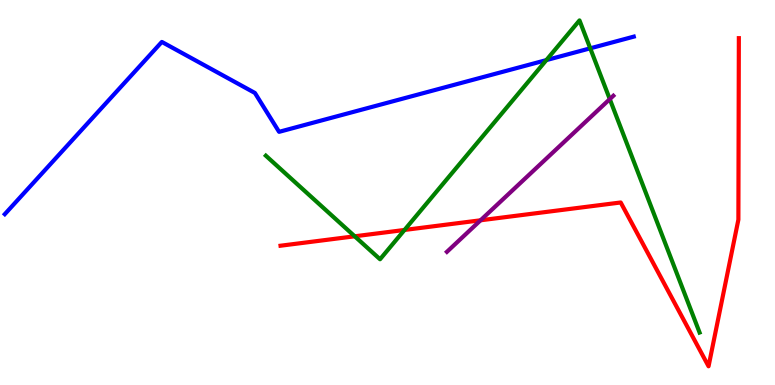[{'lines': ['blue', 'red'], 'intersections': []}, {'lines': ['green', 'red'], 'intersections': [{'x': 4.58, 'y': 3.86}, {'x': 5.22, 'y': 4.03}]}, {'lines': ['purple', 'red'], 'intersections': [{'x': 6.2, 'y': 4.28}]}, {'lines': ['blue', 'green'], 'intersections': [{'x': 7.05, 'y': 8.44}, {'x': 7.62, 'y': 8.74}]}, {'lines': ['blue', 'purple'], 'intersections': []}, {'lines': ['green', 'purple'], 'intersections': [{'x': 7.87, 'y': 7.43}]}]